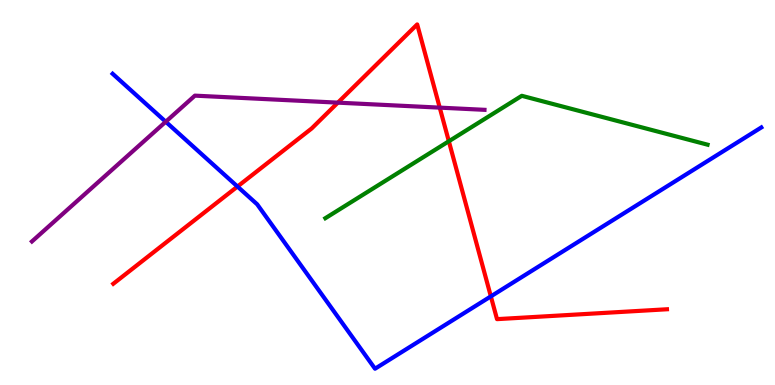[{'lines': ['blue', 'red'], 'intersections': [{'x': 3.06, 'y': 5.15}, {'x': 6.33, 'y': 2.3}]}, {'lines': ['green', 'red'], 'intersections': [{'x': 5.79, 'y': 6.33}]}, {'lines': ['purple', 'red'], 'intersections': [{'x': 4.36, 'y': 7.33}, {'x': 5.67, 'y': 7.2}]}, {'lines': ['blue', 'green'], 'intersections': []}, {'lines': ['blue', 'purple'], 'intersections': [{'x': 2.14, 'y': 6.84}]}, {'lines': ['green', 'purple'], 'intersections': []}]